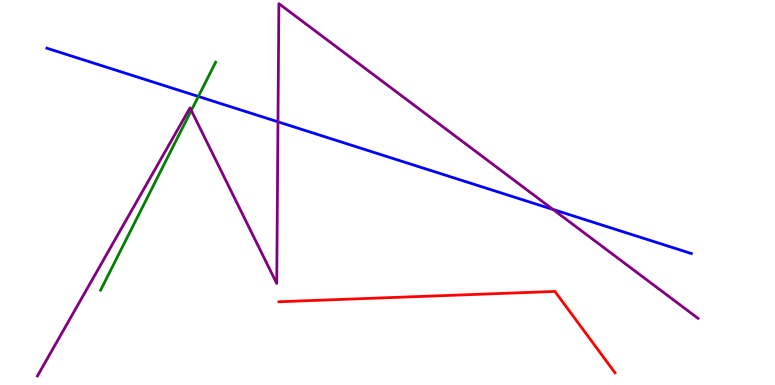[{'lines': ['blue', 'red'], 'intersections': []}, {'lines': ['green', 'red'], 'intersections': []}, {'lines': ['purple', 'red'], 'intersections': []}, {'lines': ['blue', 'green'], 'intersections': [{'x': 2.56, 'y': 7.49}]}, {'lines': ['blue', 'purple'], 'intersections': [{'x': 3.59, 'y': 6.84}, {'x': 7.14, 'y': 4.56}]}, {'lines': ['green', 'purple'], 'intersections': [{'x': 2.47, 'y': 7.13}]}]